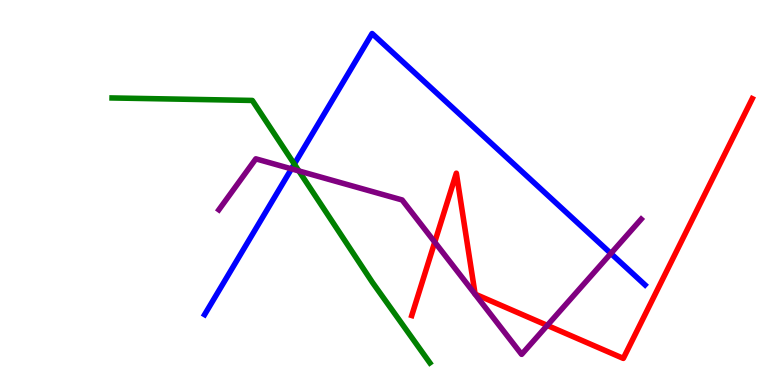[{'lines': ['blue', 'red'], 'intersections': []}, {'lines': ['green', 'red'], 'intersections': []}, {'lines': ['purple', 'red'], 'intersections': [{'x': 5.61, 'y': 3.71}, {'x': 7.06, 'y': 1.55}]}, {'lines': ['blue', 'green'], 'intersections': [{'x': 3.8, 'y': 5.74}]}, {'lines': ['blue', 'purple'], 'intersections': [{'x': 3.76, 'y': 5.61}, {'x': 7.88, 'y': 3.42}]}, {'lines': ['green', 'purple'], 'intersections': [{'x': 3.86, 'y': 5.56}]}]